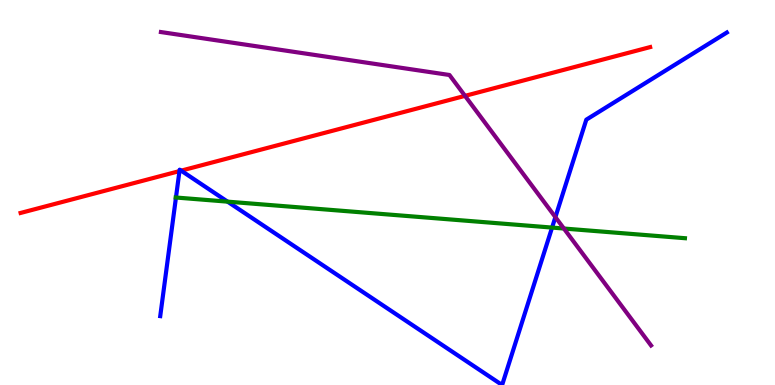[{'lines': ['blue', 'red'], 'intersections': [{'x': 2.32, 'y': 5.56}, {'x': 2.34, 'y': 5.57}]}, {'lines': ['green', 'red'], 'intersections': []}, {'lines': ['purple', 'red'], 'intersections': [{'x': 6.0, 'y': 7.51}]}, {'lines': ['blue', 'green'], 'intersections': [{'x': 2.27, 'y': 4.87}, {'x': 2.94, 'y': 4.76}, {'x': 7.12, 'y': 4.09}]}, {'lines': ['blue', 'purple'], 'intersections': [{'x': 7.17, 'y': 4.36}]}, {'lines': ['green', 'purple'], 'intersections': [{'x': 7.28, 'y': 4.06}]}]